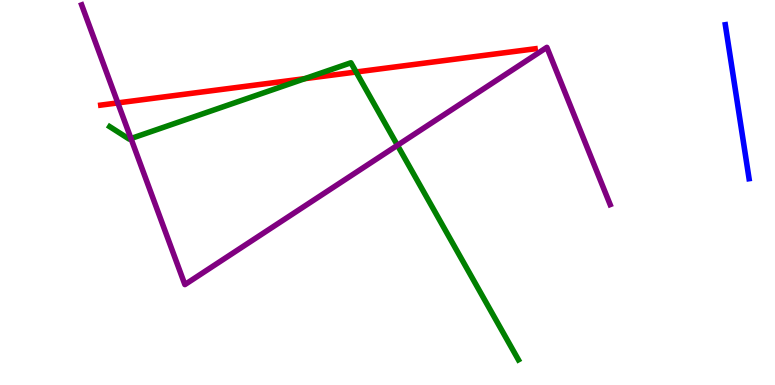[{'lines': ['blue', 'red'], 'intersections': []}, {'lines': ['green', 'red'], 'intersections': [{'x': 3.93, 'y': 7.96}, {'x': 4.59, 'y': 8.13}]}, {'lines': ['purple', 'red'], 'intersections': [{'x': 1.52, 'y': 7.33}]}, {'lines': ['blue', 'green'], 'intersections': []}, {'lines': ['blue', 'purple'], 'intersections': []}, {'lines': ['green', 'purple'], 'intersections': [{'x': 1.69, 'y': 6.4}, {'x': 5.13, 'y': 6.23}]}]